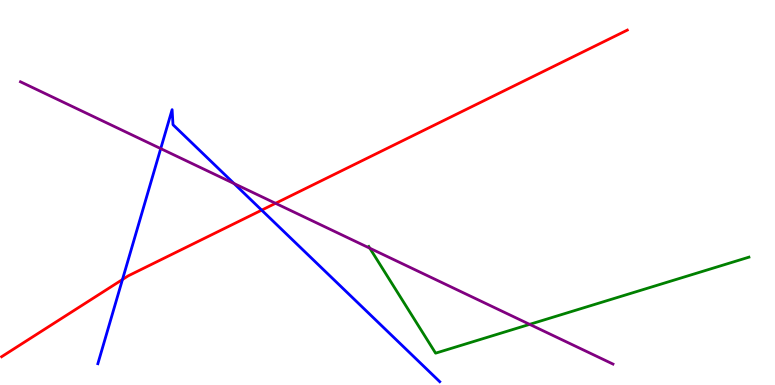[{'lines': ['blue', 'red'], 'intersections': [{'x': 1.58, 'y': 2.74}, {'x': 3.38, 'y': 4.54}]}, {'lines': ['green', 'red'], 'intersections': []}, {'lines': ['purple', 'red'], 'intersections': [{'x': 3.56, 'y': 4.72}]}, {'lines': ['blue', 'green'], 'intersections': []}, {'lines': ['blue', 'purple'], 'intersections': [{'x': 2.07, 'y': 6.14}, {'x': 3.02, 'y': 5.23}]}, {'lines': ['green', 'purple'], 'intersections': [{'x': 4.77, 'y': 3.55}, {'x': 6.83, 'y': 1.58}]}]